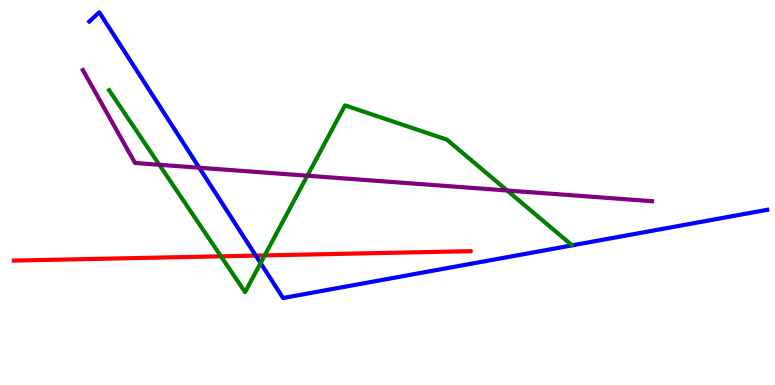[{'lines': ['blue', 'red'], 'intersections': [{'x': 3.3, 'y': 3.36}]}, {'lines': ['green', 'red'], 'intersections': [{'x': 2.85, 'y': 3.34}, {'x': 3.42, 'y': 3.37}]}, {'lines': ['purple', 'red'], 'intersections': []}, {'lines': ['blue', 'green'], 'intersections': [{'x': 3.36, 'y': 3.17}]}, {'lines': ['blue', 'purple'], 'intersections': [{'x': 2.57, 'y': 5.64}]}, {'lines': ['green', 'purple'], 'intersections': [{'x': 2.06, 'y': 5.72}, {'x': 3.97, 'y': 5.44}, {'x': 6.54, 'y': 5.05}]}]